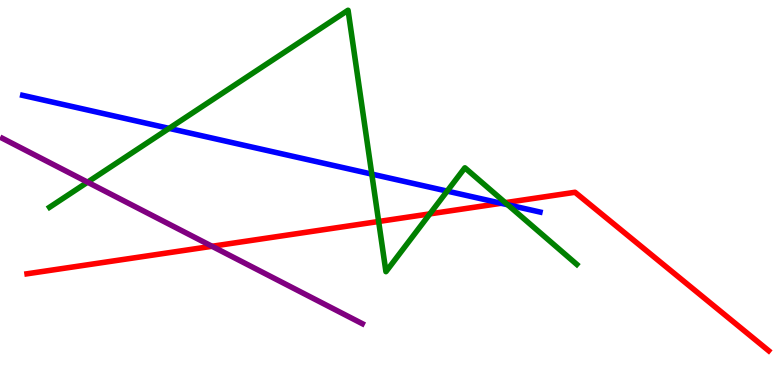[{'lines': ['blue', 'red'], 'intersections': [{'x': 6.47, 'y': 4.72}]}, {'lines': ['green', 'red'], 'intersections': [{'x': 4.89, 'y': 4.25}, {'x': 5.55, 'y': 4.44}, {'x': 6.52, 'y': 4.74}]}, {'lines': ['purple', 'red'], 'intersections': [{'x': 2.74, 'y': 3.6}]}, {'lines': ['blue', 'green'], 'intersections': [{'x': 2.18, 'y': 6.67}, {'x': 4.8, 'y': 5.48}, {'x': 5.77, 'y': 5.04}, {'x': 6.55, 'y': 4.68}]}, {'lines': ['blue', 'purple'], 'intersections': []}, {'lines': ['green', 'purple'], 'intersections': [{'x': 1.13, 'y': 5.27}]}]